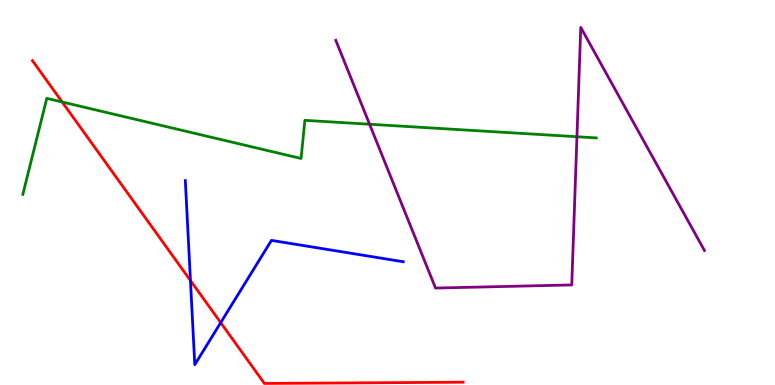[{'lines': ['blue', 'red'], 'intersections': [{'x': 2.46, 'y': 2.71}, {'x': 2.85, 'y': 1.62}]}, {'lines': ['green', 'red'], 'intersections': [{'x': 0.802, 'y': 7.35}]}, {'lines': ['purple', 'red'], 'intersections': []}, {'lines': ['blue', 'green'], 'intersections': []}, {'lines': ['blue', 'purple'], 'intersections': []}, {'lines': ['green', 'purple'], 'intersections': [{'x': 4.77, 'y': 6.77}, {'x': 7.44, 'y': 6.45}]}]